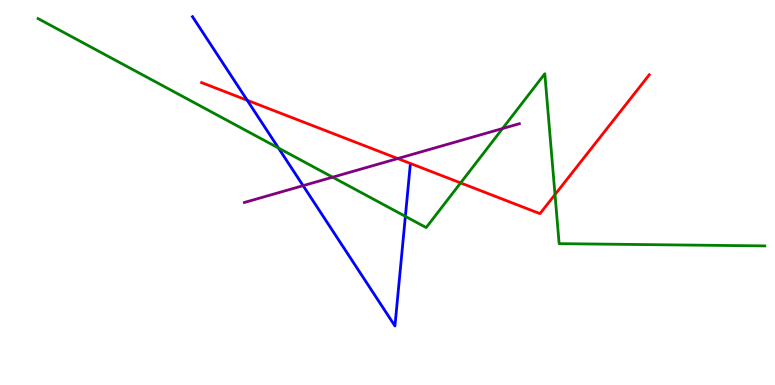[{'lines': ['blue', 'red'], 'intersections': [{'x': 3.19, 'y': 7.4}]}, {'lines': ['green', 'red'], 'intersections': [{'x': 5.94, 'y': 5.25}, {'x': 7.16, 'y': 4.95}]}, {'lines': ['purple', 'red'], 'intersections': [{'x': 5.13, 'y': 5.88}]}, {'lines': ['blue', 'green'], 'intersections': [{'x': 3.59, 'y': 6.16}, {'x': 5.23, 'y': 4.38}]}, {'lines': ['blue', 'purple'], 'intersections': [{'x': 3.91, 'y': 5.18}]}, {'lines': ['green', 'purple'], 'intersections': [{'x': 4.29, 'y': 5.4}, {'x': 6.48, 'y': 6.66}]}]